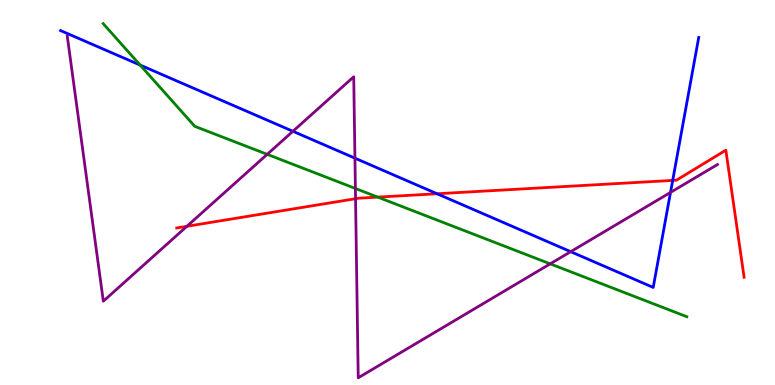[{'lines': ['blue', 'red'], 'intersections': [{'x': 5.64, 'y': 4.97}, {'x': 8.68, 'y': 5.31}]}, {'lines': ['green', 'red'], 'intersections': [{'x': 4.87, 'y': 4.88}]}, {'lines': ['purple', 'red'], 'intersections': [{'x': 2.41, 'y': 4.12}, {'x': 4.59, 'y': 4.84}]}, {'lines': ['blue', 'green'], 'intersections': [{'x': 1.81, 'y': 8.31}]}, {'lines': ['blue', 'purple'], 'intersections': [{'x': 3.78, 'y': 6.59}, {'x': 4.58, 'y': 5.89}, {'x': 7.36, 'y': 3.46}, {'x': 8.65, 'y': 5.0}]}, {'lines': ['green', 'purple'], 'intersections': [{'x': 3.45, 'y': 5.99}, {'x': 4.59, 'y': 5.1}, {'x': 7.1, 'y': 3.15}]}]